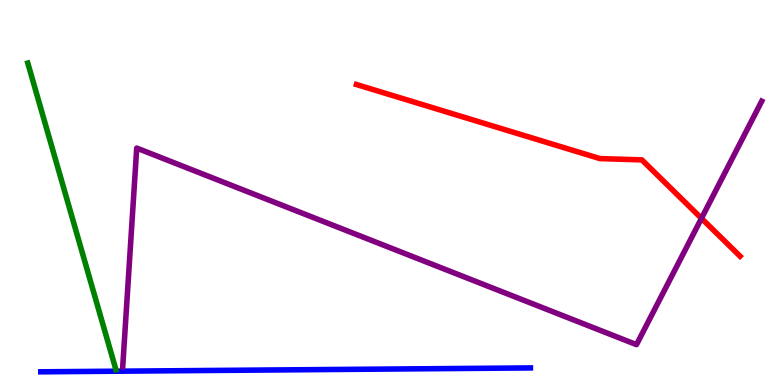[{'lines': ['blue', 'red'], 'intersections': []}, {'lines': ['green', 'red'], 'intersections': []}, {'lines': ['purple', 'red'], 'intersections': [{'x': 9.05, 'y': 4.33}]}, {'lines': ['blue', 'green'], 'intersections': []}, {'lines': ['blue', 'purple'], 'intersections': []}, {'lines': ['green', 'purple'], 'intersections': []}]